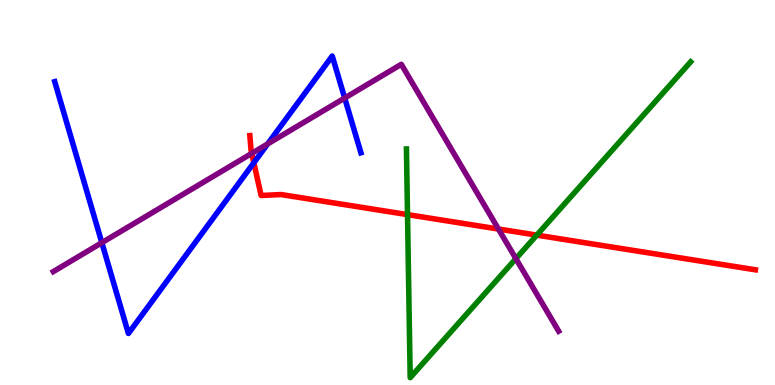[{'lines': ['blue', 'red'], 'intersections': [{'x': 3.28, 'y': 5.77}]}, {'lines': ['green', 'red'], 'intersections': [{'x': 5.26, 'y': 4.43}, {'x': 6.93, 'y': 3.89}]}, {'lines': ['purple', 'red'], 'intersections': [{'x': 3.25, 'y': 6.02}, {'x': 6.43, 'y': 4.05}]}, {'lines': ['blue', 'green'], 'intersections': []}, {'lines': ['blue', 'purple'], 'intersections': [{'x': 1.31, 'y': 3.7}, {'x': 3.45, 'y': 6.26}, {'x': 4.45, 'y': 7.45}]}, {'lines': ['green', 'purple'], 'intersections': [{'x': 6.66, 'y': 3.28}]}]